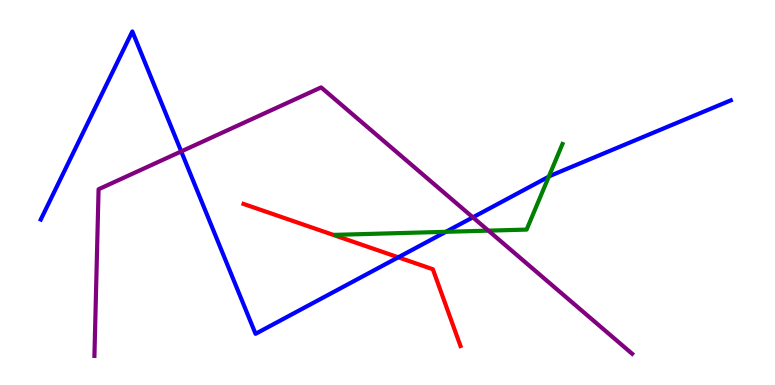[{'lines': ['blue', 'red'], 'intersections': [{'x': 5.14, 'y': 3.32}]}, {'lines': ['green', 'red'], 'intersections': []}, {'lines': ['purple', 'red'], 'intersections': []}, {'lines': ['blue', 'green'], 'intersections': [{'x': 5.75, 'y': 3.98}, {'x': 7.08, 'y': 5.41}]}, {'lines': ['blue', 'purple'], 'intersections': [{'x': 2.34, 'y': 6.07}, {'x': 6.1, 'y': 4.35}]}, {'lines': ['green', 'purple'], 'intersections': [{'x': 6.3, 'y': 4.01}]}]